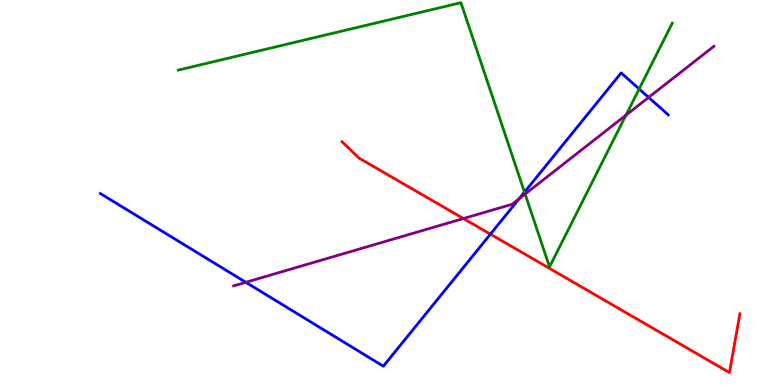[{'lines': ['blue', 'red'], 'intersections': [{'x': 6.33, 'y': 3.92}]}, {'lines': ['green', 'red'], 'intersections': []}, {'lines': ['purple', 'red'], 'intersections': [{'x': 5.98, 'y': 4.32}]}, {'lines': ['blue', 'green'], 'intersections': [{'x': 6.77, 'y': 5.01}, {'x': 8.25, 'y': 7.69}]}, {'lines': ['blue', 'purple'], 'intersections': [{'x': 3.17, 'y': 2.67}, {'x': 6.7, 'y': 4.84}, {'x': 8.37, 'y': 7.47}]}, {'lines': ['green', 'purple'], 'intersections': [{'x': 6.78, 'y': 4.96}, {'x': 8.08, 'y': 7.01}]}]